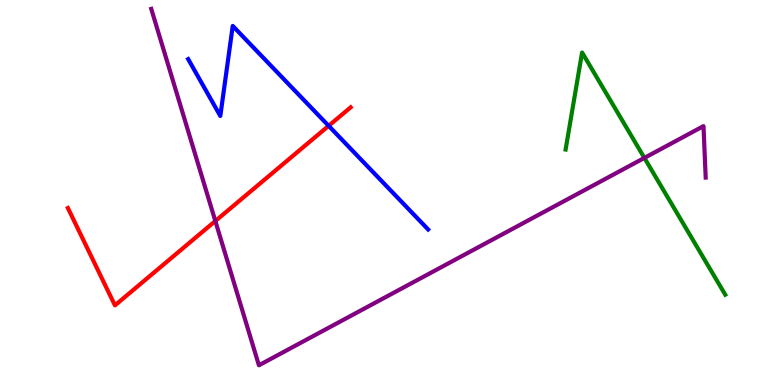[{'lines': ['blue', 'red'], 'intersections': [{'x': 4.24, 'y': 6.73}]}, {'lines': ['green', 'red'], 'intersections': []}, {'lines': ['purple', 'red'], 'intersections': [{'x': 2.78, 'y': 4.26}]}, {'lines': ['blue', 'green'], 'intersections': []}, {'lines': ['blue', 'purple'], 'intersections': []}, {'lines': ['green', 'purple'], 'intersections': [{'x': 8.31, 'y': 5.9}]}]